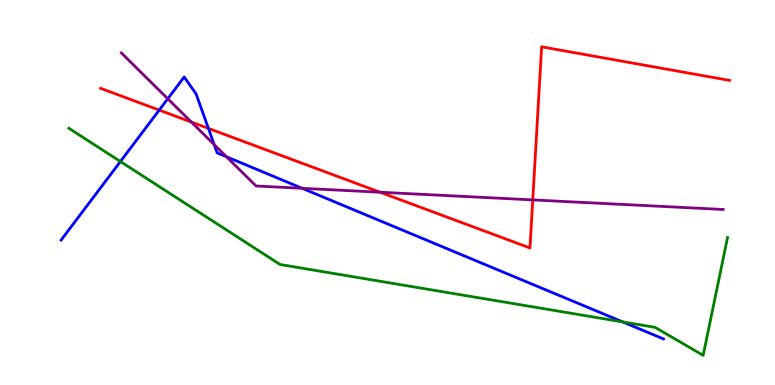[{'lines': ['blue', 'red'], 'intersections': [{'x': 2.05, 'y': 7.14}, {'x': 2.69, 'y': 6.66}]}, {'lines': ['green', 'red'], 'intersections': []}, {'lines': ['purple', 'red'], 'intersections': [{'x': 2.47, 'y': 6.83}, {'x': 4.9, 'y': 5.01}, {'x': 6.87, 'y': 4.81}]}, {'lines': ['blue', 'green'], 'intersections': [{'x': 1.55, 'y': 5.8}, {'x': 8.03, 'y': 1.64}]}, {'lines': ['blue', 'purple'], 'intersections': [{'x': 2.16, 'y': 7.43}, {'x': 2.76, 'y': 6.24}, {'x': 2.92, 'y': 5.93}, {'x': 3.9, 'y': 5.11}]}, {'lines': ['green', 'purple'], 'intersections': []}]